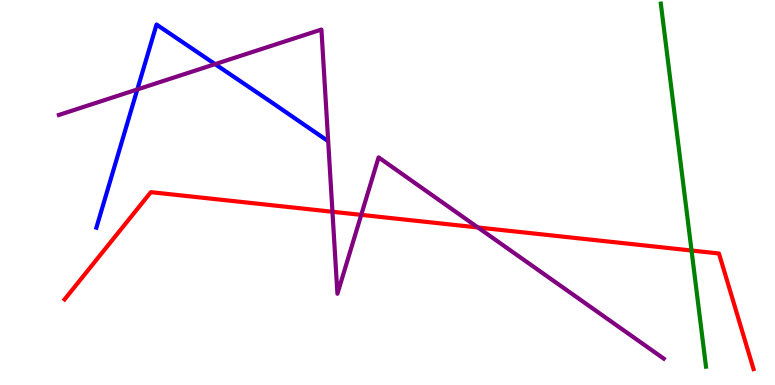[{'lines': ['blue', 'red'], 'intersections': []}, {'lines': ['green', 'red'], 'intersections': [{'x': 8.92, 'y': 3.49}]}, {'lines': ['purple', 'red'], 'intersections': [{'x': 4.29, 'y': 4.5}, {'x': 4.66, 'y': 4.42}, {'x': 6.17, 'y': 4.09}]}, {'lines': ['blue', 'green'], 'intersections': []}, {'lines': ['blue', 'purple'], 'intersections': [{'x': 1.77, 'y': 7.68}, {'x': 2.78, 'y': 8.33}]}, {'lines': ['green', 'purple'], 'intersections': []}]